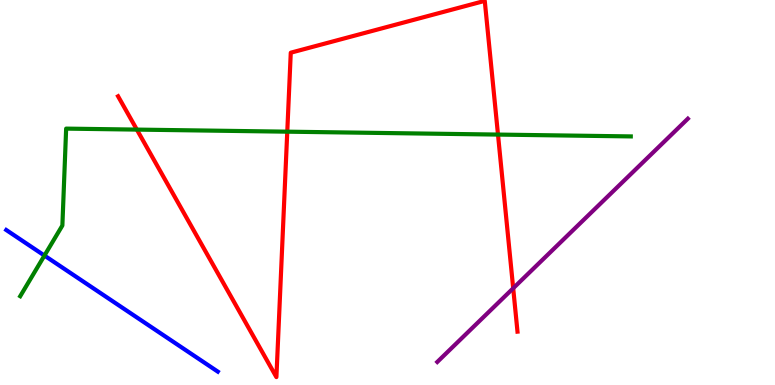[{'lines': ['blue', 'red'], 'intersections': []}, {'lines': ['green', 'red'], 'intersections': [{'x': 1.77, 'y': 6.63}, {'x': 3.71, 'y': 6.58}, {'x': 6.43, 'y': 6.5}]}, {'lines': ['purple', 'red'], 'intersections': [{'x': 6.62, 'y': 2.51}]}, {'lines': ['blue', 'green'], 'intersections': [{'x': 0.574, 'y': 3.36}]}, {'lines': ['blue', 'purple'], 'intersections': []}, {'lines': ['green', 'purple'], 'intersections': []}]